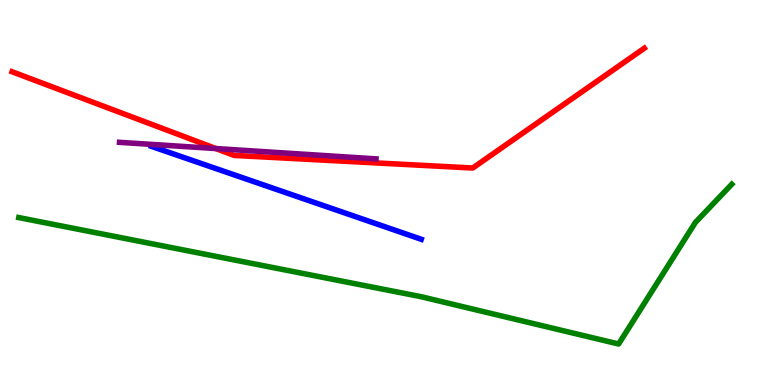[{'lines': ['blue', 'red'], 'intersections': []}, {'lines': ['green', 'red'], 'intersections': []}, {'lines': ['purple', 'red'], 'intersections': [{'x': 2.79, 'y': 6.14}]}, {'lines': ['blue', 'green'], 'intersections': []}, {'lines': ['blue', 'purple'], 'intersections': []}, {'lines': ['green', 'purple'], 'intersections': []}]